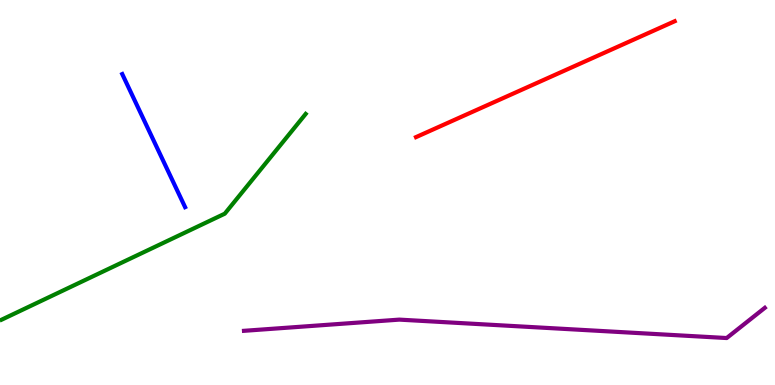[{'lines': ['blue', 'red'], 'intersections': []}, {'lines': ['green', 'red'], 'intersections': []}, {'lines': ['purple', 'red'], 'intersections': []}, {'lines': ['blue', 'green'], 'intersections': []}, {'lines': ['blue', 'purple'], 'intersections': []}, {'lines': ['green', 'purple'], 'intersections': []}]